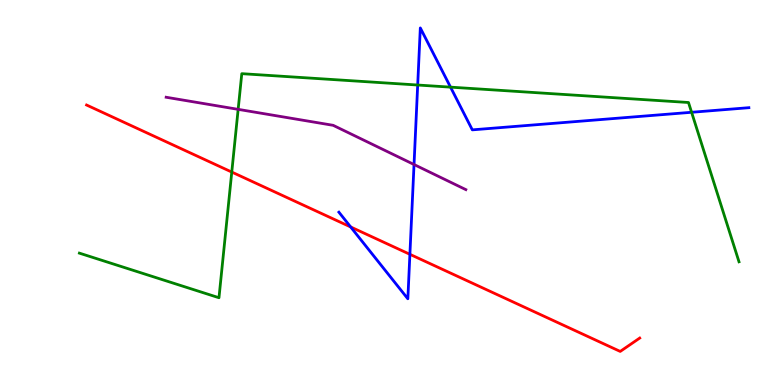[{'lines': ['blue', 'red'], 'intersections': [{'x': 4.52, 'y': 4.11}, {'x': 5.29, 'y': 3.39}]}, {'lines': ['green', 'red'], 'intersections': [{'x': 2.99, 'y': 5.53}]}, {'lines': ['purple', 'red'], 'intersections': []}, {'lines': ['blue', 'green'], 'intersections': [{'x': 5.39, 'y': 7.79}, {'x': 5.81, 'y': 7.74}, {'x': 8.92, 'y': 7.08}]}, {'lines': ['blue', 'purple'], 'intersections': [{'x': 5.34, 'y': 5.73}]}, {'lines': ['green', 'purple'], 'intersections': [{'x': 3.07, 'y': 7.16}]}]